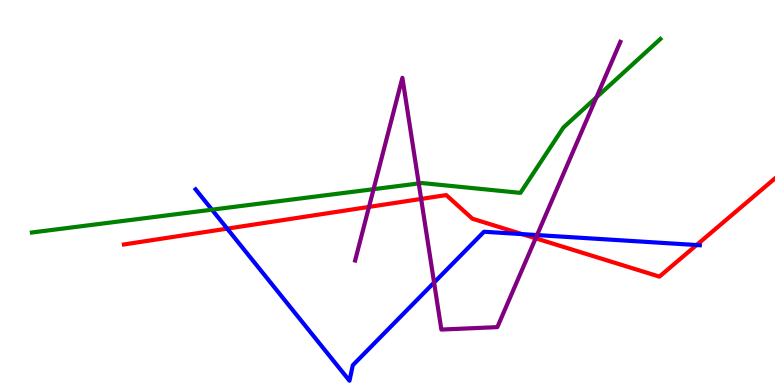[{'lines': ['blue', 'red'], 'intersections': [{'x': 2.93, 'y': 4.06}, {'x': 6.74, 'y': 3.92}, {'x': 8.99, 'y': 3.64}]}, {'lines': ['green', 'red'], 'intersections': []}, {'lines': ['purple', 'red'], 'intersections': [{'x': 4.76, 'y': 4.63}, {'x': 5.43, 'y': 4.83}, {'x': 6.91, 'y': 3.81}]}, {'lines': ['blue', 'green'], 'intersections': [{'x': 2.73, 'y': 4.55}]}, {'lines': ['blue', 'purple'], 'intersections': [{'x': 5.6, 'y': 2.66}, {'x': 6.93, 'y': 3.89}]}, {'lines': ['green', 'purple'], 'intersections': [{'x': 4.82, 'y': 5.09}, {'x': 5.4, 'y': 5.23}, {'x': 7.7, 'y': 7.47}]}]